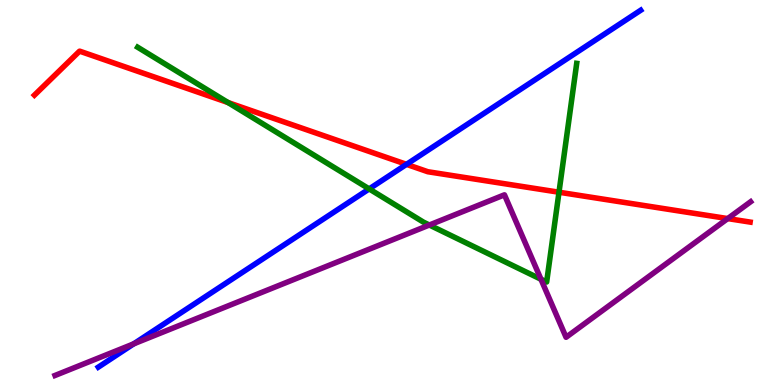[{'lines': ['blue', 'red'], 'intersections': [{'x': 5.25, 'y': 5.73}]}, {'lines': ['green', 'red'], 'intersections': [{'x': 2.94, 'y': 7.34}, {'x': 7.21, 'y': 5.01}]}, {'lines': ['purple', 'red'], 'intersections': [{'x': 9.39, 'y': 4.32}]}, {'lines': ['blue', 'green'], 'intersections': [{'x': 4.76, 'y': 5.09}]}, {'lines': ['blue', 'purple'], 'intersections': [{'x': 1.73, 'y': 1.07}]}, {'lines': ['green', 'purple'], 'intersections': [{'x': 5.54, 'y': 4.16}, {'x': 6.98, 'y': 2.75}]}]